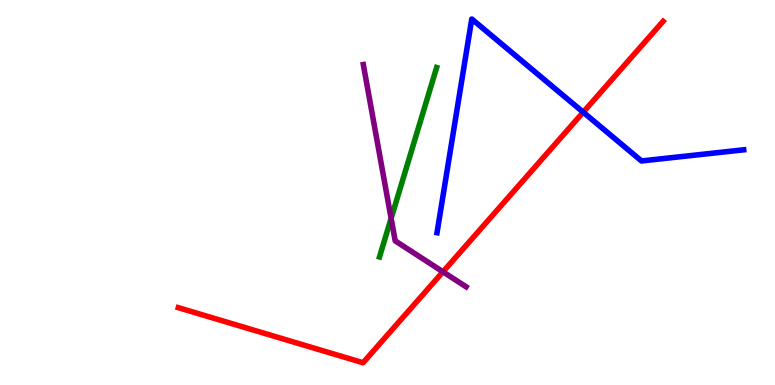[{'lines': ['blue', 'red'], 'intersections': [{'x': 7.53, 'y': 7.09}]}, {'lines': ['green', 'red'], 'intersections': []}, {'lines': ['purple', 'red'], 'intersections': [{'x': 5.72, 'y': 2.94}]}, {'lines': ['blue', 'green'], 'intersections': []}, {'lines': ['blue', 'purple'], 'intersections': []}, {'lines': ['green', 'purple'], 'intersections': [{'x': 5.05, 'y': 4.33}]}]